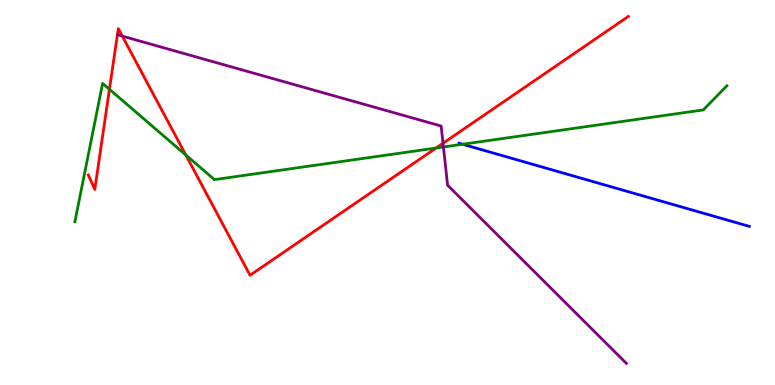[{'lines': ['blue', 'red'], 'intersections': []}, {'lines': ['green', 'red'], 'intersections': [{'x': 1.41, 'y': 7.68}, {'x': 2.4, 'y': 5.98}, {'x': 5.63, 'y': 6.16}]}, {'lines': ['purple', 'red'], 'intersections': [{'x': 1.58, 'y': 9.06}, {'x': 5.72, 'y': 6.28}]}, {'lines': ['blue', 'green'], 'intersections': [{'x': 5.97, 'y': 6.25}]}, {'lines': ['blue', 'purple'], 'intersections': []}, {'lines': ['green', 'purple'], 'intersections': [{'x': 5.72, 'y': 6.18}]}]